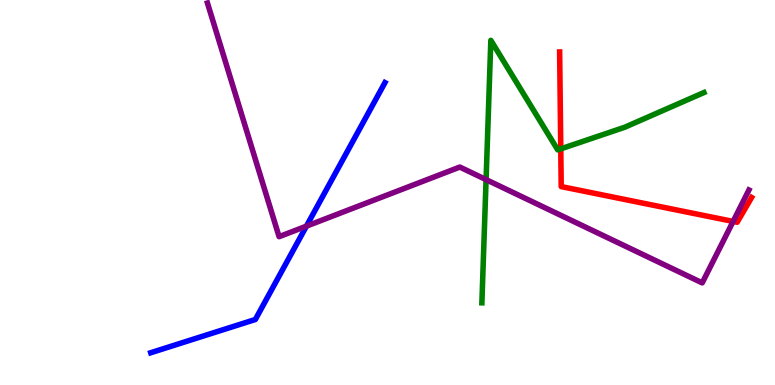[{'lines': ['blue', 'red'], 'intersections': []}, {'lines': ['green', 'red'], 'intersections': [{'x': 7.24, 'y': 6.13}]}, {'lines': ['purple', 'red'], 'intersections': [{'x': 9.46, 'y': 4.25}]}, {'lines': ['blue', 'green'], 'intersections': []}, {'lines': ['blue', 'purple'], 'intersections': [{'x': 3.95, 'y': 4.13}]}, {'lines': ['green', 'purple'], 'intersections': [{'x': 6.27, 'y': 5.33}]}]